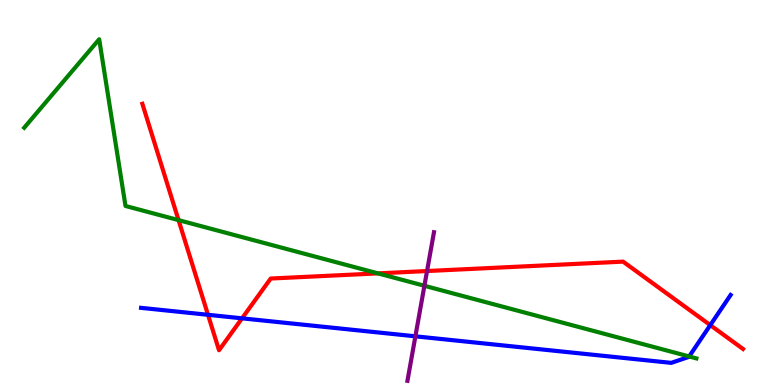[{'lines': ['blue', 'red'], 'intersections': [{'x': 2.68, 'y': 1.82}, {'x': 3.12, 'y': 1.73}, {'x': 9.16, 'y': 1.56}]}, {'lines': ['green', 'red'], 'intersections': [{'x': 2.3, 'y': 4.28}, {'x': 4.88, 'y': 2.9}]}, {'lines': ['purple', 'red'], 'intersections': [{'x': 5.51, 'y': 2.96}]}, {'lines': ['blue', 'green'], 'intersections': [{'x': 8.89, 'y': 0.741}]}, {'lines': ['blue', 'purple'], 'intersections': [{'x': 5.36, 'y': 1.26}]}, {'lines': ['green', 'purple'], 'intersections': [{'x': 5.48, 'y': 2.58}]}]